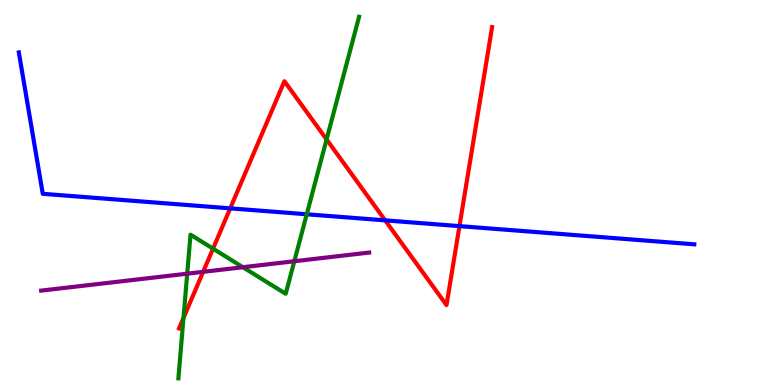[{'lines': ['blue', 'red'], 'intersections': [{'x': 2.97, 'y': 4.59}, {'x': 4.97, 'y': 4.28}, {'x': 5.93, 'y': 4.13}]}, {'lines': ['green', 'red'], 'intersections': [{'x': 2.37, 'y': 1.74}, {'x': 2.75, 'y': 3.54}, {'x': 4.21, 'y': 6.38}]}, {'lines': ['purple', 'red'], 'intersections': [{'x': 2.62, 'y': 2.94}]}, {'lines': ['blue', 'green'], 'intersections': [{'x': 3.96, 'y': 4.43}]}, {'lines': ['blue', 'purple'], 'intersections': []}, {'lines': ['green', 'purple'], 'intersections': [{'x': 2.42, 'y': 2.89}, {'x': 3.13, 'y': 3.06}, {'x': 3.8, 'y': 3.21}]}]